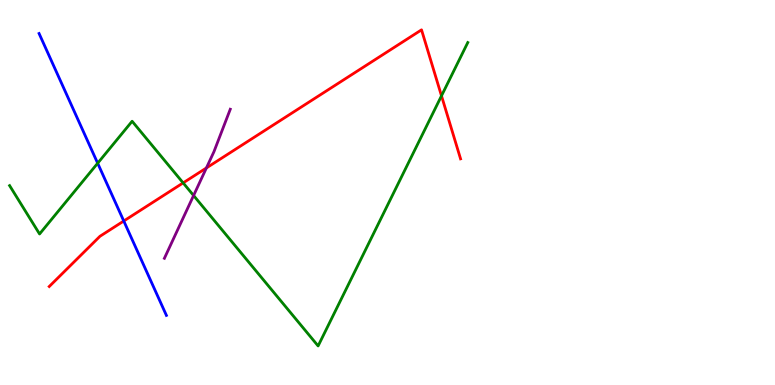[{'lines': ['blue', 'red'], 'intersections': [{'x': 1.6, 'y': 4.26}]}, {'lines': ['green', 'red'], 'intersections': [{'x': 2.36, 'y': 5.25}, {'x': 5.7, 'y': 7.51}]}, {'lines': ['purple', 'red'], 'intersections': [{'x': 2.66, 'y': 5.64}]}, {'lines': ['blue', 'green'], 'intersections': [{'x': 1.26, 'y': 5.76}]}, {'lines': ['blue', 'purple'], 'intersections': []}, {'lines': ['green', 'purple'], 'intersections': [{'x': 2.5, 'y': 4.92}]}]